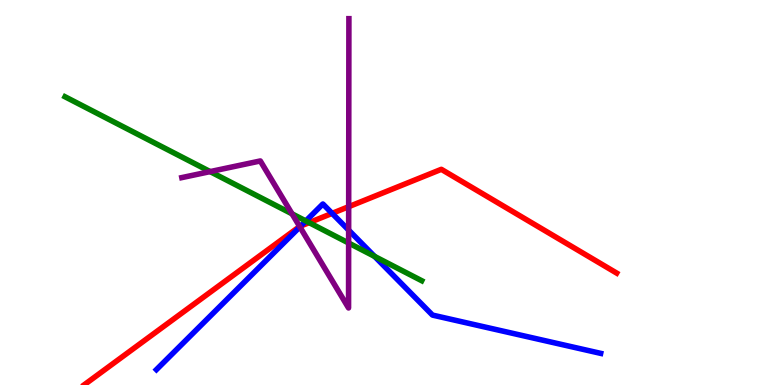[{'lines': ['blue', 'red'], 'intersections': [{'x': 3.88, 'y': 4.13}, {'x': 4.29, 'y': 4.46}]}, {'lines': ['green', 'red'], 'intersections': [{'x': 3.99, 'y': 4.22}]}, {'lines': ['purple', 'red'], 'intersections': [{'x': 3.87, 'y': 4.12}, {'x': 4.5, 'y': 4.63}]}, {'lines': ['blue', 'green'], 'intersections': [{'x': 3.95, 'y': 4.26}, {'x': 4.83, 'y': 3.34}]}, {'lines': ['blue', 'purple'], 'intersections': [{'x': 3.87, 'y': 4.11}, {'x': 4.5, 'y': 4.02}]}, {'lines': ['green', 'purple'], 'intersections': [{'x': 2.71, 'y': 5.54}, {'x': 3.77, 'y': 4.45}, {'x': 4.5, 'y': 3.69}]}]